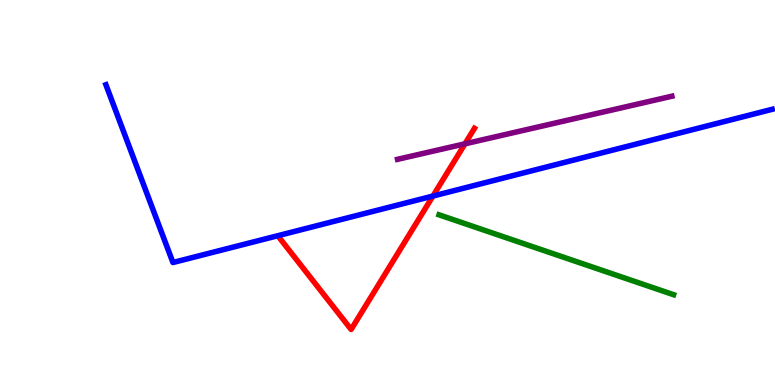[{'lines': ['blue', 'red'], 'intersections': [{'x': 5.59, 'y': 4.91}]}, {'lines': ['green', 'red'], 'intersections': []}, {'lines': ['purple', 'red'], 'intersections': [{'x': 6.0, 'y': 6.26}]}, {'lines': ['blue', 'green'], 'intersections': []}, {'lines': ['blue', 'purple'], 'intersections': []}, {'lines': ['green', 'purple'], 'intersections': []}]